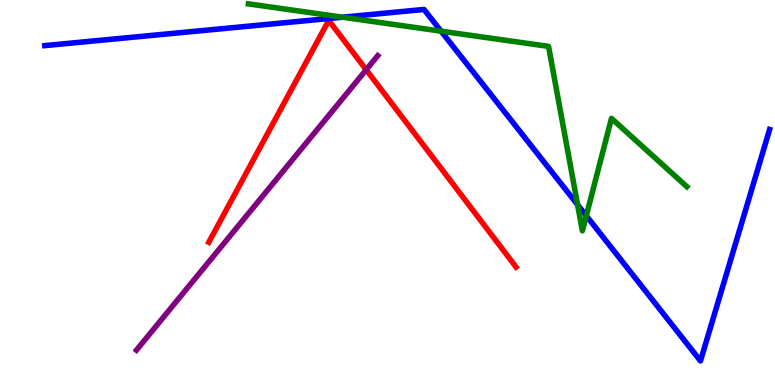[{'lines': ['blue', 'red'], 'intersections': []}, {'lines': ['green', 'red'], 'intersections': []}, {'lines': ['purple', 'red'], 'intersections': [{'x': 4.73, 'y': 8.19}]}, {'lines': ['blue', 'green'], 'intersections': [{'x': 4.42, 'y': 9.55}, {'x': 5.69, 'y': 9.19}, {'x': 7.45, 'y': 4.68}, {'x': 7.57, 'y': 4.4}]}, {'lines': ['blue', 'purple'], 'intersections': []}, {'lines': ['green', 'purple'], 'intersections': []}]